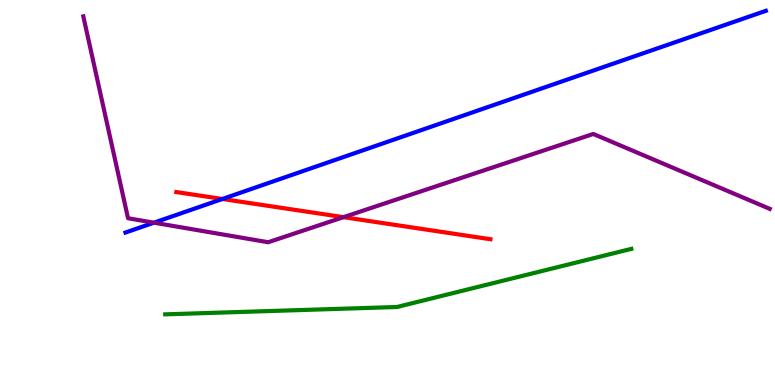[{'lines': ['blue', 'red'], 'intersections': [{'x': 2.87, 'y': 4.83}]}, {'lines': ['green', 'red'], 'intersections': []}, {'lines': ['purple', 'red'], 'intersections': [{'x': 4.43, 'y': 4.36}]}, {'lines': ['blue', 'green'], 'intersections': []}, {'lines': ['blue', 'purple'], 'intersections': [{'x': 1.99, 'y': 4.22}]}, {'lines': ['green', 'purple'], 'intersections': []}]